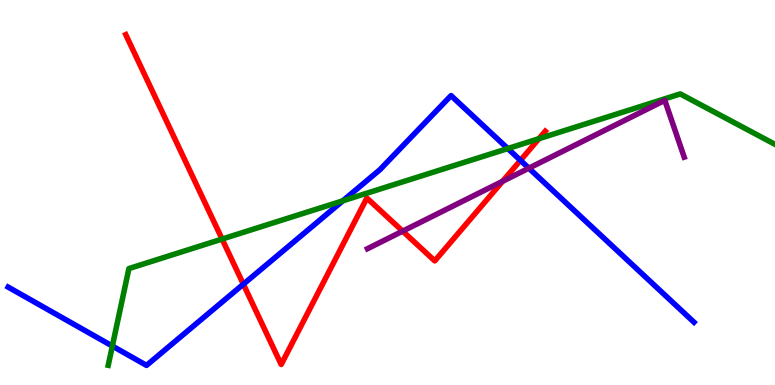[{'lines': ['blue', 'red'], 'intersections': [{'x': 3.14, 'y': 2.62}, {'x': 6.72, 'y': 5.84}]}, {'lines': ['green', 'red'], 'intersections': [{'x': 2.87, 'y': 3.79}, {'x': 6.95, 'y': 6.4}]}, {'lines': ['purple', 'red'], 'intersections': [{'x': 5.2, 'y': 4.0}, {'x': 6.49, 'y': 5.29}]}, {'lines': ['blue', 'green'], 'intersections': [{'x': 1.45, 'y': 1.01}, {'x': 4.42, 'y': 4.78}, {'x': 6.55, 'y': 6.14}]}, {'lines': ['blue', 'purple'], 'intersections': [{'x': 6.82, 'y': 5.63}]}, {'lines': ['green', 'purple'], 'intersections': []}]